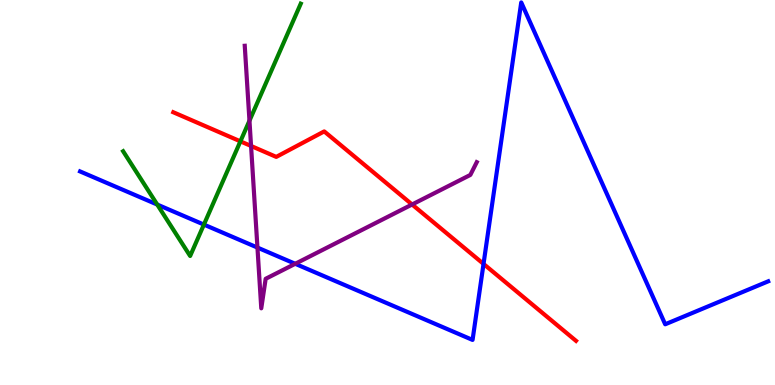[{'lines': ['blue', 'red'], 'intersections': [{'x': 6.24, 'y': 3.15}]}, {'lines': ['green', 'red'], 'intersections': [{'x': 3.1, 'y': 6.33}]}, {'lines': ['purple', 'red'], 'intersections': [{'x': 3.24, 'y': 6.21}, {'x': 5.32, 'y': 4.69}]}, {'lines': ['blue', 'green'], 'intersections': [{'x': 2.03, 'y': 4.69}, {'x': 2.63, 'y': 4.17}]}, {'lines': ['blue', 'purple'], 'intersections': [{'x': 3.32, 'y': 3.57}, {'x': 3.81, 'y': 3.15}]}, {'lines': ['green', 'purple'], 'intersections': [{'x': 3.22, 'y': 6.87}]}]